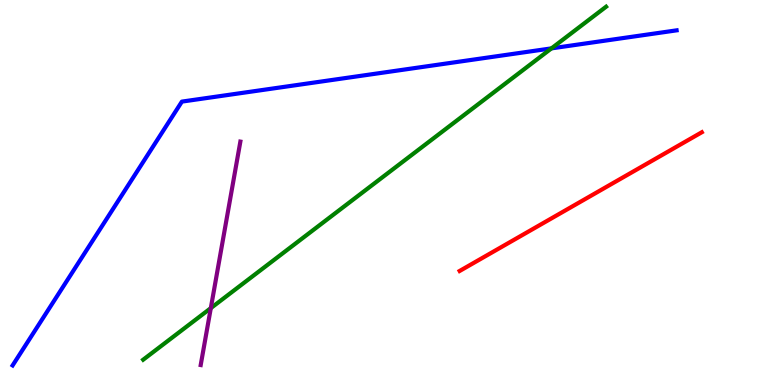[{'lines': ['blue', 'red'], 'intersections': []}, {'lines': ['green', 'red'], 'intersections': []}, {'lines': ['purple', 'red'], 'intersections': []}, {'lines': ['blue', 'green'], 'intersections': [{'x': 7.12, 'y': 8.74}]}, {'lines': ['blue', 'purple'], 'intersections': []}, {'lines': ['green', 'purple'], 'intersections': [{'x': 2.72, 'y': 2.0}]}]